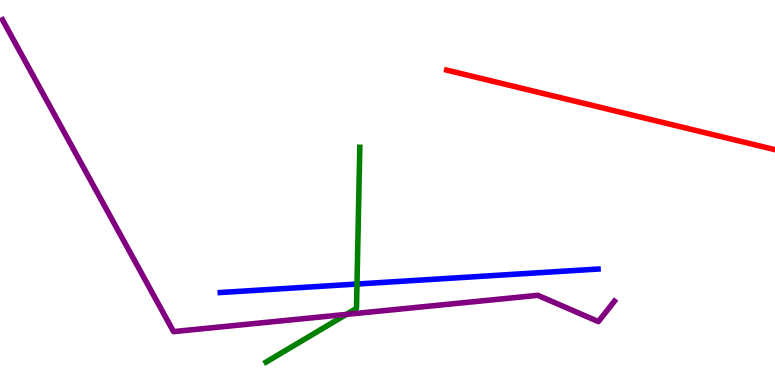[{'lines': ['blue', 'red'], 'intersections': []}, {'lines': ['green', 'red'], 'intersections': []}, {'lines': ['purple', 'red'], 'intersections': []}, {'lines': ['blue', 'green'], 'intersections': [{'x': 4.61, 'y': 2.62}]}, {'lines': ['blue', 'purple'], 'intersections': []}, {'lines': ['green', 'purple'], 'intersections': [{'x': 4.47, 'y': 1.83}]}]